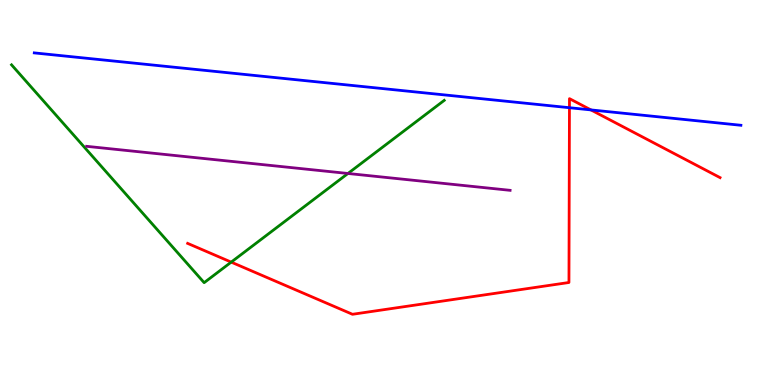[{'lines': ['blue', 'red'], 'intersections': [{'x': 7.35, 'y': 7.2}, {'x': 7.63, 'y': 7.15}]}, {'lines': ['green', 'red'], 'intersections': [{'x': 2.98, 'y': 3.19}]}, {'lines': ['purple', 'red'], 'intersections': []}, {'lines': ['blue', 'green'], 'intersections': []}, {'lines': ['blue', 'purple'], 'intersections': []}, {'lines': ['green', 'purple'], 'intersections': [{'x': 4.49, 'y': 5.49}]}]